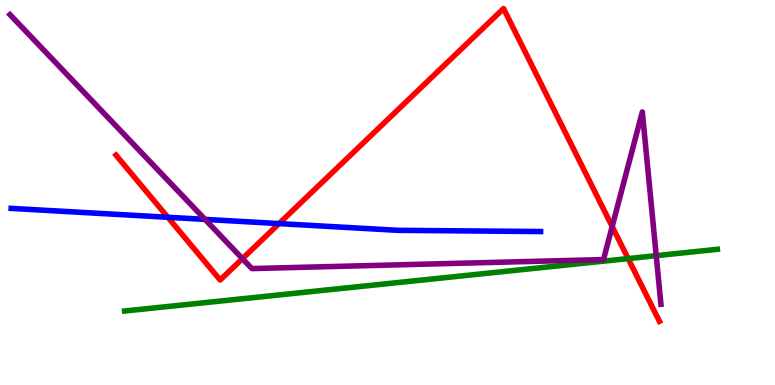[{'lines': ['blue', 'red'], 'intersections': [{'x': 2.17, 'y': 4.36}, {'x': 3.6, 'y': 4.19}]}, {'lines': ['green', 'red'], 'intersections': [{'x': 8.11, 'y': 3.28}]}, {'lines': ['purple', 'red'], 'intersections': [{'x': 3.13, 'y': 3.28}, {'x': 7.9, 'y': 4.12}]}, {'lines': ['blue', 'green'], 'intersections': []}, {'lines': ['blue', 'purple'], 'intersections': [{'x': 2.65, 'y': 4.3}]}, {'lines': ['green', 'purple'], 'intersections': [{'x': 8.47, 'y': 3.36}]}]